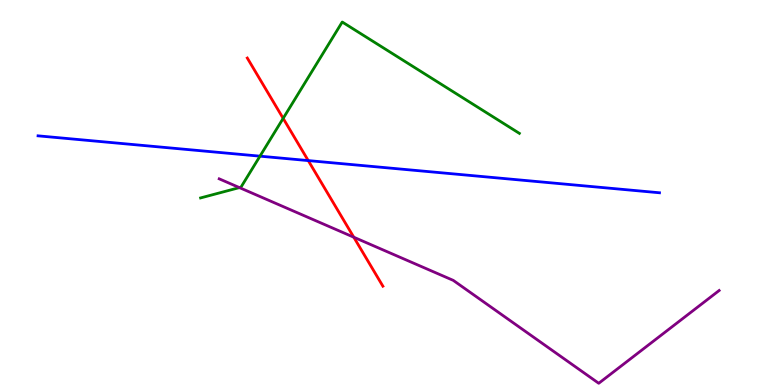[{'lines': ['blue', 'red'], 'intersections': [{'x': 3.98, 'y': 5.83}]}, {'lines': ['green', 'red'], 'intersections': [{'x': 3.65, 'y': 6.93}]}, {'lines': ['purple', 'red'], 'intersections': [{'x': 4.56, 'y': 3.84}]}, {'lines': ['blue', 'green'], 'intersections': [{'x': 3.35, 'y': 5.94}]}, {'lines': ['blue', 'purple'], 'intersections': []}, {'lines': ['green', 'purple'], 'intersections': [{'x': 3.09, 'y': 5.13}]}]